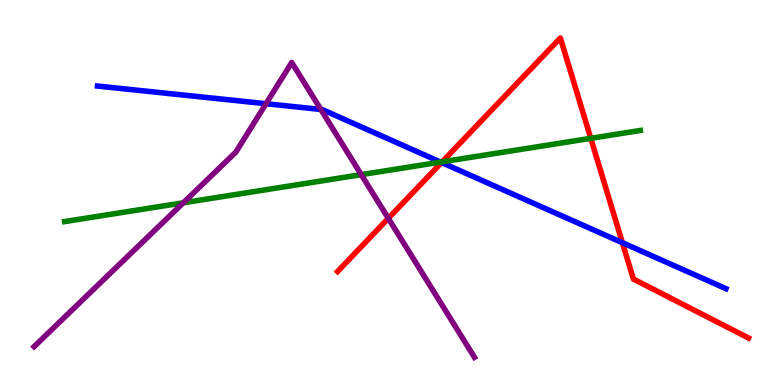[{'lines': ['blue', 'red'], 'intersections': [{'x': 5.7, 'y': 5.78}, {'x': 8.03, 'y': 3.7}]}, {'lines': ['green', 'red'], 'intersections': [{'x': 5.71, 'y': 5.8}, {'x': 7.62, 'y': 6.41}]}, {'lines': ['purple', 'red'], 'intersections': [{'x': 5.01, 'y': 4.33}]}, {'lines': ['blue', 'green'], 'intersections': [{'x': 5.69, 'y': 5.79}]}, {'lines': ['blue', 'purple'], 'intersections': [{'x': 3.43, 'y': 7.31}, {'x': 4.14, 'y': 7.16}]}, {'lines': ['green', 'purple'], 'intersections': [{'x': 2.36, 'y': 4.73}, {'x': 4.66, 'y': 5.46}]}]